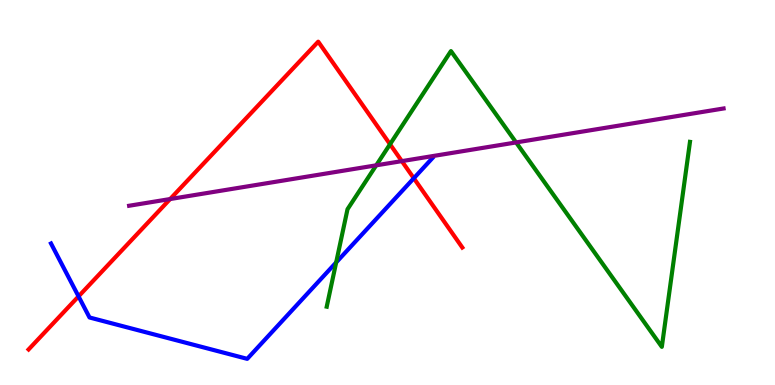[{'lines': ['blue', 'red'], 'intersections': [{'x': 1.01, 'y': 2.3}, {'x': 5.34, 'y': 5.37}]}, {'lines': ['green', 'red'], 'intersections': [{'x': 5.03, 'y': 6.25}]}, {'lines': ['purple', 'red'], 'intersections': [{'x': 2.2, 'y': 4.83}, {'x': 5.18, 'y': 5.81}]}, {'lines': ['blue', 'green'], 'intersections': [{'x': 4.34, 'y': 3.18}]}, {'lines': ['blue', 'purple'], 'intersections': []}, {'lines': ['green', 'purple'], 'intersections': [{'x': 4.85, 'y': 5.71}, {'x': 6.66, 'y': 6.3}]}]